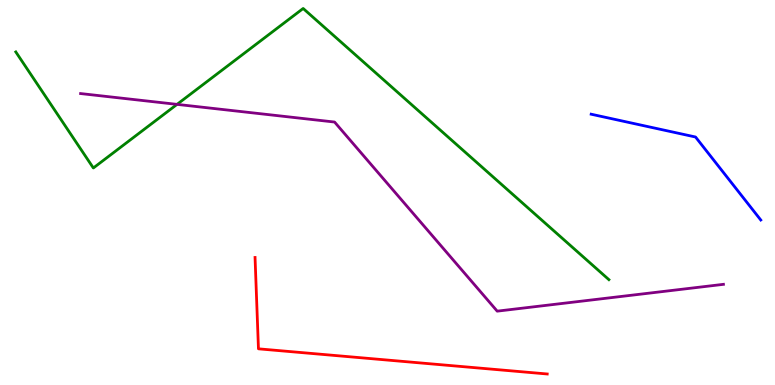[{'lines': ['blue', 'red'], 'intersections': []}, {'lines': ['green', 'red'], 'intersections': []}, {'lines': ['purple', 'red'], 'intersections': []}, {'lines': ['blue', 'green'], 'intersections': []}, {'lines': ['blue', 'purple'], 'intersections': []}, {'lines': ['green', 'purple'], 'intersections': [{'x': 2.28, 'y': 7.29}]}]